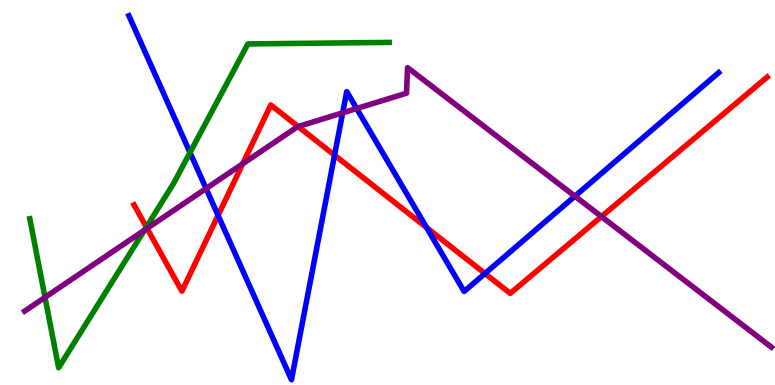[{'lines': ['blue', 'red'], 'intersections': [{'x': 2.81, 'y': 4.41}, {'x': 4.32, 'y': 5.97}, {'x': 5.5, 'y': 4.09}, {'x': 6.26, 'y': 2.9}]}, {'lines': ['green', 'red'], 'intersections': [{'x': 1.89, 'y': 4.1}]}, {'lines': ['purple', 'red'], 'intersections': [{'x': 1.9, 'y': 4.07}, {'x': 3.13, 'y': 5.75}, {'x': 3.85, 'y': 6.71}, {'x': 7.76, 'y': 4.37}]}, {'lines': ['blue', 'green'], 'intersections': [{'x': 2.45, 'y': 6.04}]}, {'lines': ['blue', 'purple'], 'intersections': [{'x': 2.66, 'y': 5.1}, {'x': 4.42, 'y': 7.07}, {'x': 4.6, 'y': 7.18}, {'x': 7.42, 'y': 4.9}]}, {'lines': ['green', 'purple'], 'intersections': [{'x': 0.581, 'y': 2.28}, {'x': 1.86, 'y': 4.02}]}]